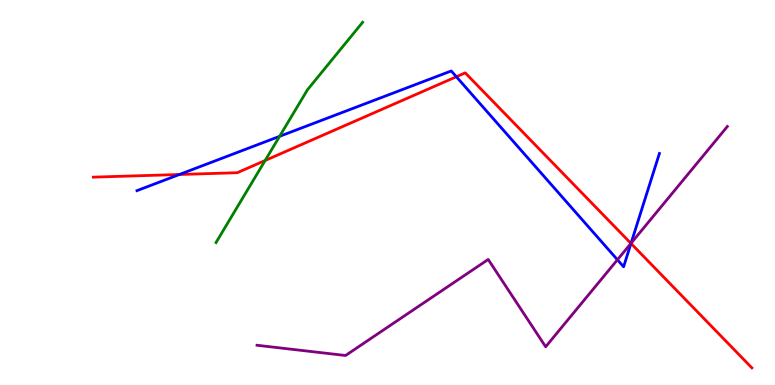[{'lines': ['blue', 'red'], 'intersections': [{'x': 2.31, 'y': 5.47}, {'x': 5.89, 'y': 8.01}, {'x': 8.14, 'y': 3.68}]}, {'lines': ['green', 'red'], 'intersections': [{'x': 3.42, 'y': 5.83}]}, {'lines': ['purple', 'red'], 'intersections': [{'x': 8.14, 'y': 3.68}]}, {'lines': ['blue', 'green'], 'intersections': [{'x': 3.61, 'y': 6.46}]}, {'lines': ['blue', 'purple'], 'intersections': [{'x': 7.97, 'y': 3.25}, {'x': 8.14, 'y': 3.68}]}, {'lines': ['green', 'purple'], 'intersections': []}]